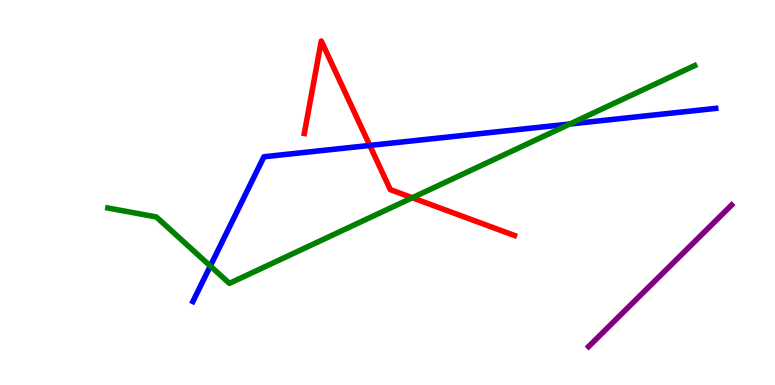[{'lines': ['blue', 'red'], 'intersections': [{'x': 4.77, 'y': 6.22}]}, {'lines': ['green', 'red'], 'intersections': [{'x': 5.32, 'y': 4.86}]}, {'lines': ['purple', 'red'], 'intersections': []}, {'lines': ['blue', 'green'], 'intersections': [{'x': 2.71, 'y': 3.09}, {'x': 7.35, 'y': 6.78}]}, {'lines': ['blue', 'purple'], 'intersections': []}, {'lines': ['green', 'purple'], 'intersections': []}]